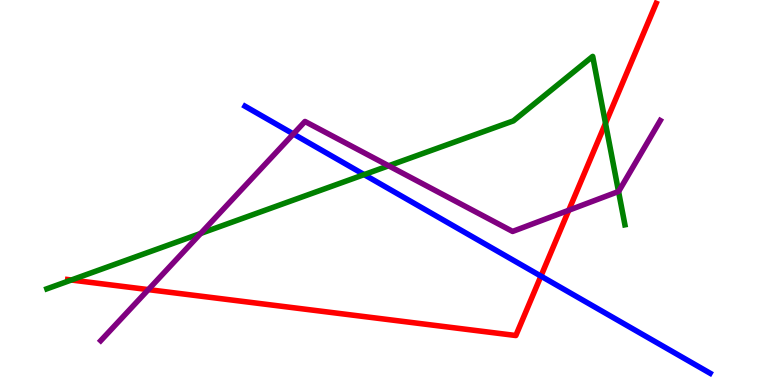[{'lines': ['blue', 'red'], 'intersections': [{'x': 6.98, 'y': 2.83}]}, {'lines': ['green', 'red'], 'intersections': [{'x': 0.921, 'y': 2.73}, {'x': 7.81, 'y': 6.8}]}, {'lines': ['purple', 'red'], 'intersections': [{'x': 1.91, 'y': 2.48}, {'x': 7.34, 'y': 4.54}]}, {'lines': ['blue', 'green'], 'intersections': [{'x': 4.7, 'y': 5.46}]}, {'lines': ['blue', 'purple'], 'intersections': [{'x': 3.79, 'y': 6.52}]}, {'lines': ['green', 'purple'], 'intersections': [{'x': 2.59, 'y': 3.94}, {'x': 5.01, 'y': 5.69}, {'x': 7.98, 'y': 5.03}]}]